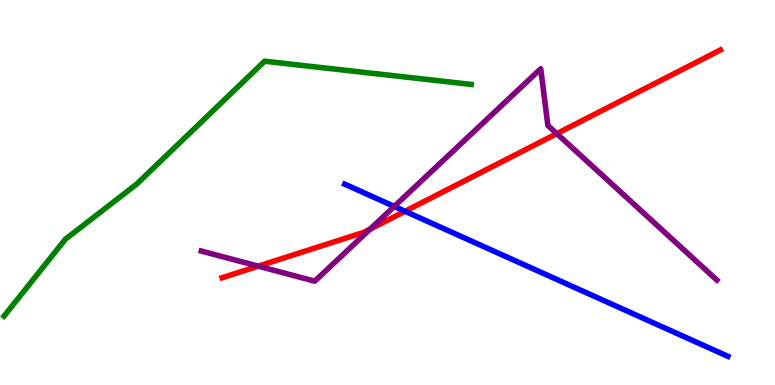[{'lines': ['blue', 'red'], 'intersections': [{'x': 5.23, 'y': 4.51}]}, {'lines': ['green', 'red'], 'intersections': []}, {'lines': ['purple', 'red'], 'intersections': [{'x': 3.33, 'y': 3.09}, {'x': 4.78, 'y': 4.05}, {'x': 7.18, 'y': 6.53}]}, {'lines': ['blue', 'green'], 'intersections': []}, {'lines': ['blue', 'purple'], 'intersections': [{'x': 5.09, 'y': 4.64}]}, {'lines': ['green', 'purple'], 'intersections': []}]